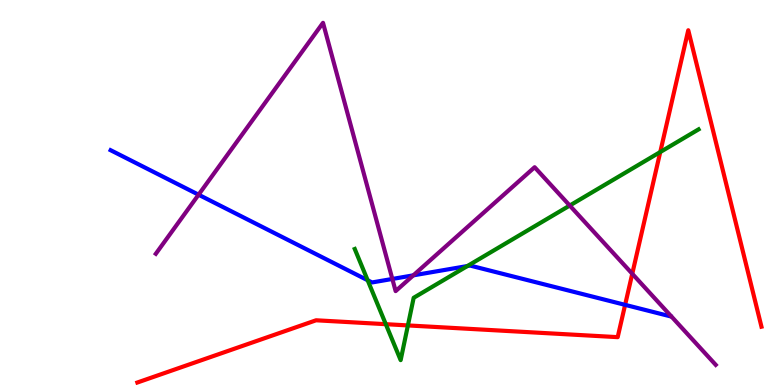[{'lines': ['blue', 'red'], 'intersections': [{'x': 8.07, 'y': 2.08}]}, {'lines': ['green', 'red'], 'intersections': [{'x': 4.98, 'y': 1.58}, {'x': 5.26, 'y': 1.55}, {'x': 8.52, 'y': 6.05}]}, {'lines': ['purple', 'red'], 'intersections': [{'x': 8.16, 'y': 2.89}]}, {'lines': ['blue', 'green'], 'intersections': [{'x': 4.74, 'y': 2.72}, {'x': 6.03, 'y': 3.09}]}, {'lines': ['blue', 'purple'], 'intersections': [{'x': 2.56, 'y': 4.94}, {'x': 5.06, 'y': 2.75}, {'x': 5.33, 'y': 2.85}]}, {'lines': ['green', 'purple'], 'intersections': [{'x': 7.35, 'y': 4.66}]}]